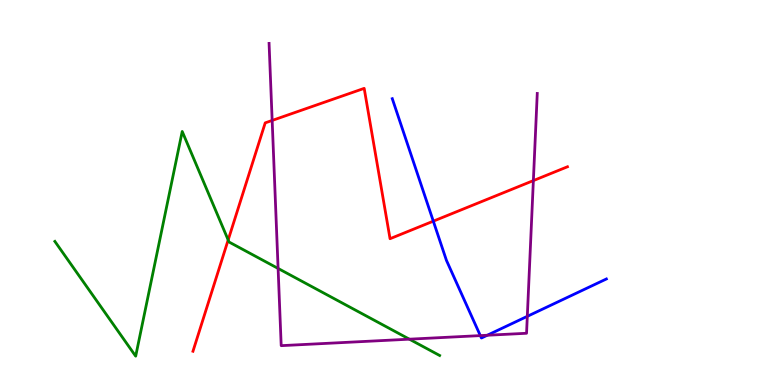[{'lines': ['blue', 'red'], 'intersections': [{'x': 5.59, 'y': 4.26}]}, {'lines': ['green', 'red'], 'intersections': [{'x': 2.94, 'y': 3.77}]}, {'lines': ['purple', 'red'], 'intersections': [{'x': 3.51, 'y': 6.87}, {'x': 6.88, 'y': 5.31}]}, {'lines': ['blue', 'green'], 'intersections': []}, {'lines': ['blue', 'purple'], 'intersections': [{'x': 6.2, 'y': 1.28}, {'x': 6.29, 'y': 1.29}, {'x': 6.8, 'y': 1.78}]}, {'lines': ['green', 'purple'], 'intersections': [{'x': 3.59, 'y': 3.03}, {'x': 5.28, 'y': 1.19}]}]